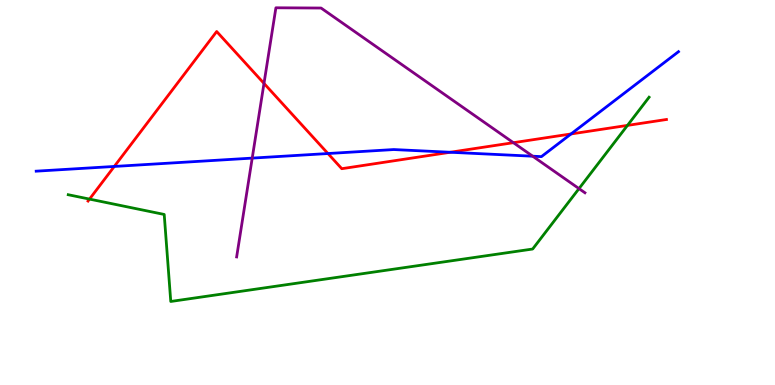[{'lines': ['blue', 'red'], 'intersections': [{'x': 1.47, 'y': 5.68}, {'x': 4.23, 'y': 6.01}, {'x': 5.81, 'y': 6.05}, {'x': 7.37, 'y': 6.52}]}, {'lines': ['green', 'red'], 'intersections': [{'x': 1.16, 'y': 4.83}, {'x': 8.1, 'y': 6.74}]}, {'lines': ['purple', 'red'], 'intersections': [{'x': 3.41, 'y': 7.83}, {'x': 6.62, 'y': 6.29}]}, {'lines': ['blue', 'green'], 'intersections': []}, {'lines': ['blue', 'purple'], 'intersections': [{'x': 3.25, 'y': 5.89}, {'x': 6.87, 'y': 5.94}]}, {'lines': ['green', 'purple'], 'intersections': [{'x': 7.47, 'y': 5.1}]}]